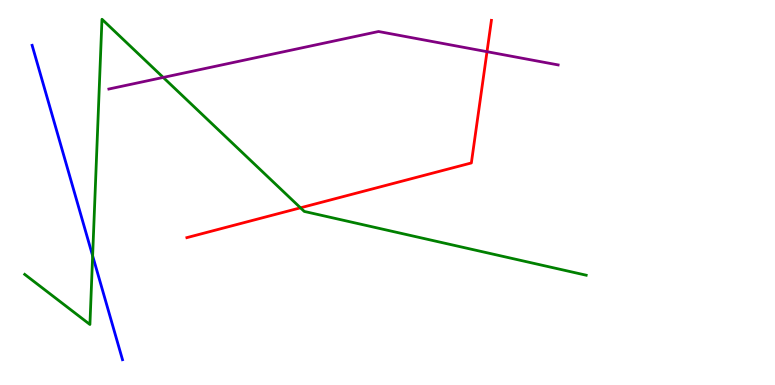[{'lines': ['blue', 'red'], 'intersections': []}, {'lines': ['green', 'red'], 'intersections': [{'x': 3.88, 'y': 4.6}]}, {'lines': ['purple', 'red'], 'intersections': [{'x': 6.28, 'y': 8.66}]}, {'lines': ['blue', 'green'], 'intersections': [{'x': 1.2, 'y': 3.36}]}, {'lines': ['blue', 'purple'], 'intersections': []}, {'lines': ['green', 'purple'], 'intersections': [{'x': 2.11, 'y': 7.99}]}]